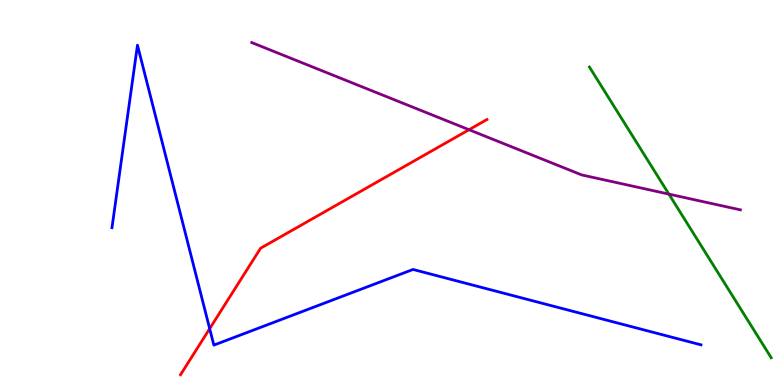[{'lines': ['blue', 'red'], 'intersections': [{'x': 2.71, 'y': 1.46}]}, {'lines': ['green', 'red'], 'intersections': []}, {'lines': ['purple', 'red'], 'intersections': [{'x': 6.05, 'y': 6.63}]}, {'lines': ['blue', 'green'], 'intersections': []}, {'lines': ['blue', 'purple'], 'intersections': []}, {'lines': ['green', 'purple'], 'intersections': [{'x': 8.63, 'y': 4.96}]}]